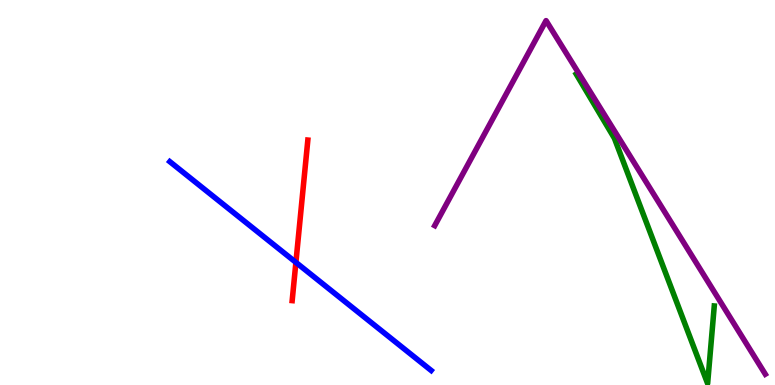[{'lines': ['blue', 'red'], 'intersections': [{'x': 3.82, 'y': 3.18}]}, {'lines': ['green', 'red'], 'intersections': []}, {'lines': ['purple', 'red'], 'intersections': []}, {'lines': ['blue', 'green'], 'intersections': []}, {'lines': ['blue', 'purple'], 'intersections': []}, {'lines': ['green', 'purple'], 'intersections': []}]